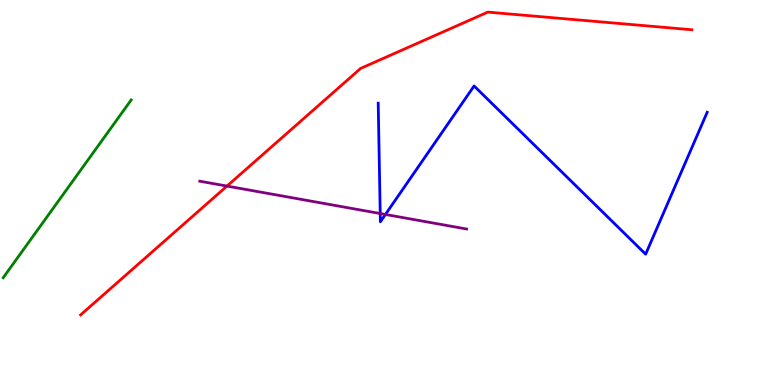[{'lines': ['blue', 'red'], 'intersections': []}, {'lines': ['green', 'red'], 'intersections': []}, {'lines': ['purple', 'red'], 'intersections': [{'x': 2.93, 'y': 5.17}]}, {'lines': ['blue', 'green'], 'intersections': []}, {'lines': ['blue', 'purple'], 'intersections': [{'x': 4.91, 'y': 4.45}, {'x': 4.97, 'y': 4.43}]}, {'lines': ['green', 'purple'], 'intersections': []}]